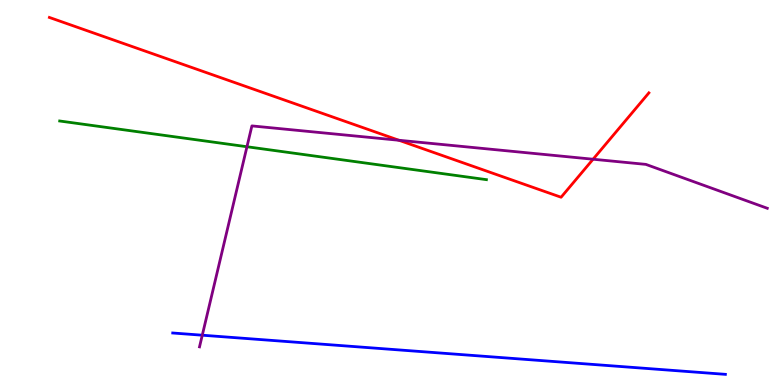[{'lines': ['blue', 'red'], 'intersections': []}, {'lines': ['green', 'red'], 'intersections': []}, {'lines': ['purple', 'red'], 'intersections': [{'x': 5.15, 'y': 6.36}, {'x': 7.65, 'y': 5.86}]}, {'lines': ['blue', 'green'], 'intersections': []}, {'lines': ['blue', 'purple'], 'intersections': [{'x': 2.61, 'y': 1.29}]}, {'lines': ['green', 'purple'], 'intersections': [{'x': 3.19, 'y': 6.19}]}]